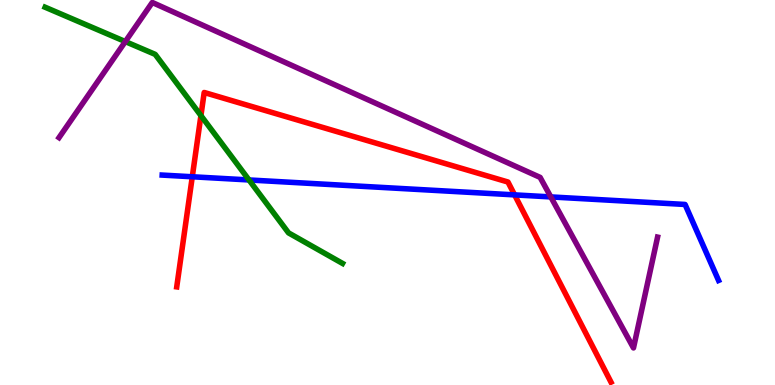[{'lines': ['blue', 'red'], 'intersections': [{'x': 2.48, 'y': 5.41}, {'x': 6.64, 'y': 4.94}]}, {'lines': ['green', 'red'], 'intersections': [{'x': 2.59, 'y': 7.0}]}, {'lines': ['purple', 'red'], 'intersections': []}, {'lines': ['blue', 'green'], 'intersections': [{'x': 3.21, 'y': 5.33}]}, {'lines': ['blue', 'purple'], 'intersections': [{'x': 7.11, 'y': 4.89}]}, {'lines': ['green', 'purple'], 'intersections': [{'x': 1.62, 'y': 8.92}]}]